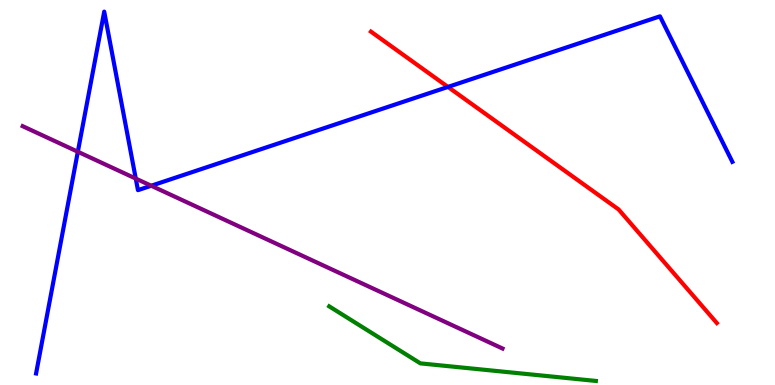[{'lines': ['blue', 'red'], 'intersections': [{'x': 5.78, 'y': 7.74}]}, {'lines': ['green', 'red'], 'intersections': []}, {'lines': ['purple', 'red'], 'intersections': []}, {'lines': ['blue', 'green'], 'intersections': []}, {'lines': ['blue', 'purple'], 'intersections': [{'x': 1.0, 'y': 6.06}, {'x': 1.75, 'y': 5.36}, {'x': 1.95, 'y': 5.18}]}, {'lines': ['green', 'purple'], 'intersections': []}]